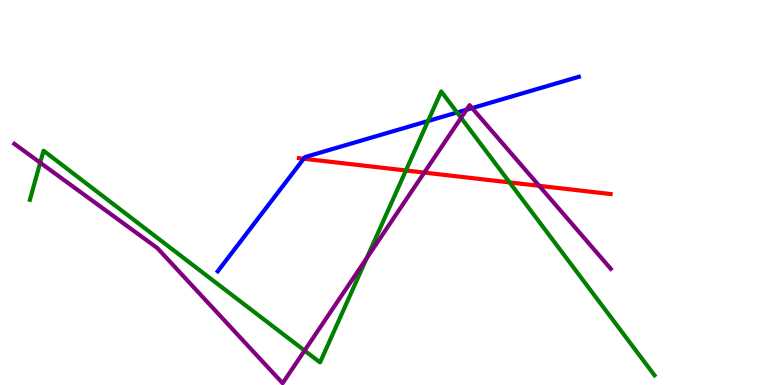[{'lines': ['blue', 'red'], 'intersections': [{'x': 3.92, 'y': 5.88}]}, {'lines': ['green', 'red'], 'intersections': [{'x': 5.24, 'y': 5.57}, {'x': 6.58, 'y': 5.26}]}, {'lines': ['purple', 'red'], 'intersections': [{'x': 5.47, 'y': 5.52}, {'x': 6.96, 'y': 5.17}]}, {'lines': ['blue', 'green'], 'intersections': [{'x': 5.52, 'y': 6.86}, {'x': 5.9, 'y': 7.08}]}, {'lines': ['blue', 'purple'], 'intersections': [{'x': 6.02, 'y': 7.15}, {'x': 6.09, 'y': 7.19}]}, {'lines': ['green', 'purple'], 'intersections': [{'x': 0.519, 'y': 5.77}, {'x': 3.93, 'y': 0.894}, {'x': 4.73, 'y': 3.29}, {'x': 5.95, 'y': 6.94}]}]